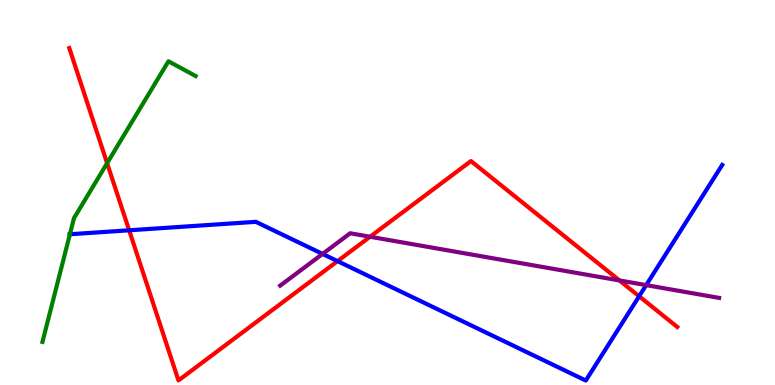[{'lines': ['blue', 'red'], 'intersections': [{'x': 1.67, 'y': 4.02}, {'x': 4.36, 'y': 3.22}, {'x': 8.25, 'y': 2.3}]}, {'lines': ['green', 'red'], 'intersections': [{'x': 1.38, 'y': 5.76}]}, {'lines': ['purple', 'red'], 'intersections': [{'x': 4.78, 'y': 3.85}, {'x': 7.99, 'y': 2.72}]}, {'lines': ['blue', 'green'], 'intersections': [{'x': 0.902, 'y': 3.92}]}, {'lines': ['blue', 'purple'], 'intersections': [{'x': 4.16, 'y': 3.4}, {'x': 8.34, 'y': 2.59}]}, {'lines': ['green', 'purple'], 'intersections': []}]